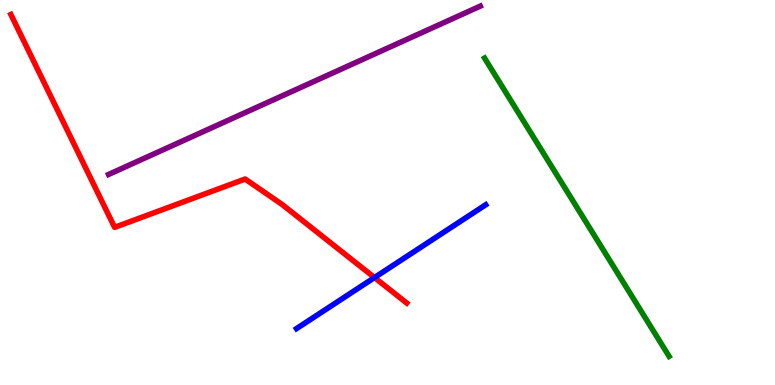[{'lines': ['blue', 'red'], 'intersections': [{'x': 4.83, 'y': 2.79}]}, {'lines': ['green', 'red'], 'intersections': []}, {'lines': ['purple', 'red'], 'intersections': []}, {'lines': ['blue', 'green'], 'intersections': []}, {'lines': ['blue', 'purple'], 'intersections': []}, {'lines': ['green', 'purple'], 'intersections': []}]